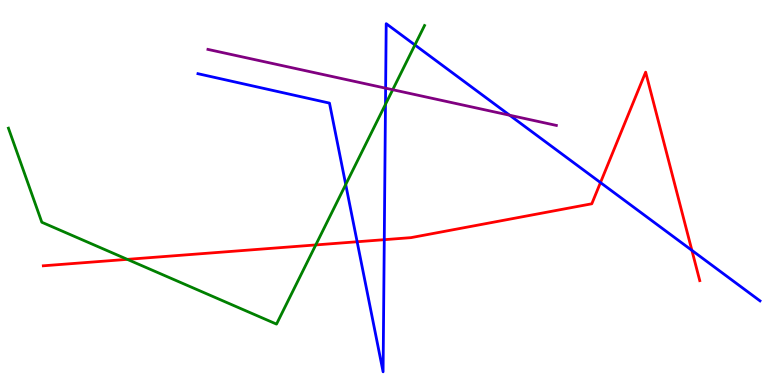[{'lines': ['blue', 'red'], 'intersections': [{'x': 4.61, 'y': 3.72}, {'x': 4.96, 'y': 3.77}, {'x': 7.75, 'y': 5.26}, {'x': 8.93, 'y': 3.5}]}, {'lines': ['green', 'red'], 'intersections': [{'x': 1.64, 'y': 3.26}, {'x': 4.07, 'y': 3.64}]}, {'lines': ['purple', 'red'], 'intersections': []}, {'lines': ['blue', 'green'], 'intersections': [{'x': 4.46, 'y': 5.21}, {'x': 4.97, 'y': 7.29}, {'x': 5.35, 'y': 8.83}]}, {'lines': ['blue', 'purple'], 'intersections': [{'x': 4.98, 'y': 7.71}, {'x': 6.58, 'y': 7.01}]}, {'lines': ['green', 'purple'], 'intersections': [{'x': 5.07, 'y': 7.67}]}]